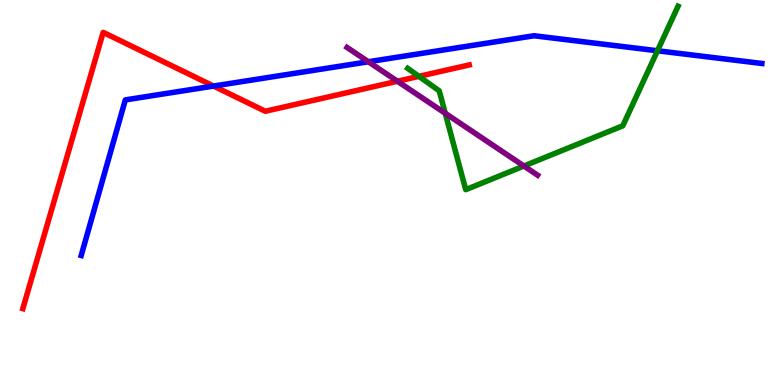[{'lines': ['blue', 'red'], 'intersections': [{'x': 2.76, 'y': 7.76}]}, {'lines': ['green', 'red'], 'intersections': [{'x': 5.41, 'y': 8.02}]}, {'lines': ['purple', 'red'], 'intersections': [{'x': 5.13, 'y': 7.89}]}, {'lines': ['blue', 'green'], 'intersections': [{'x': 8.48, 'y': 8.68}]}, {'lines': ['blue', 'purple'], 'intersections': [{'x': 4.75, 'y': 8.4}]}, {'lines': ['green', 'purple'], 'intersections': [{'x': 5.75, 'y': 7.06}, {'x': 6.76, 'y': 5.69}]}]